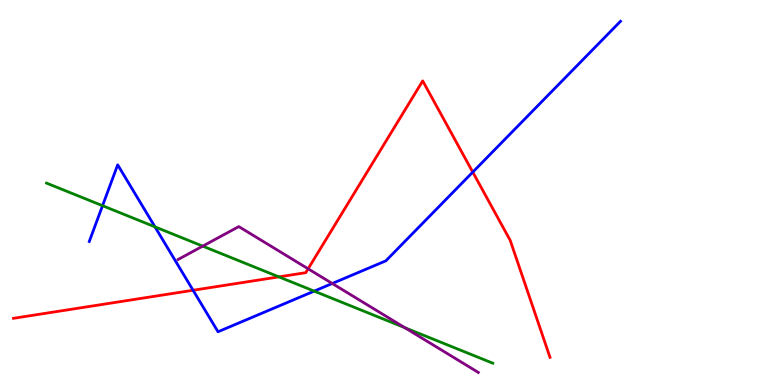[{'lines': ['blue', 'red'], 'intersections': [{'x': 2.49, 'y': 2.46}, {'x': 6.1, 'y': 5.53}]}, {'lines': ['green', 'red'], 'intersections': [{'x': 3.6, 'y': 2.81}]}, {'lines': ['purple', 'red'], 'intersections': [{'x': 3.98, 'y': 3.02}]}, {'lines': ['blue', 'green'], 'intersections': [{'x': 1.32, 'y': 4.66}, {'x': 2.0, 'y': 4.11}, {'x': 4.05, 'y': 2.44}]}, {'lines': ['blue', 'purple'], 'intersections': [{'x': 4.29, 'y': 2.64}]}, {'lines': ['green', 'purple'], 'intersections': [{'x': 2.62, 'y': 3.61}, {'x': 5.22, 'y': 1.49}]}]